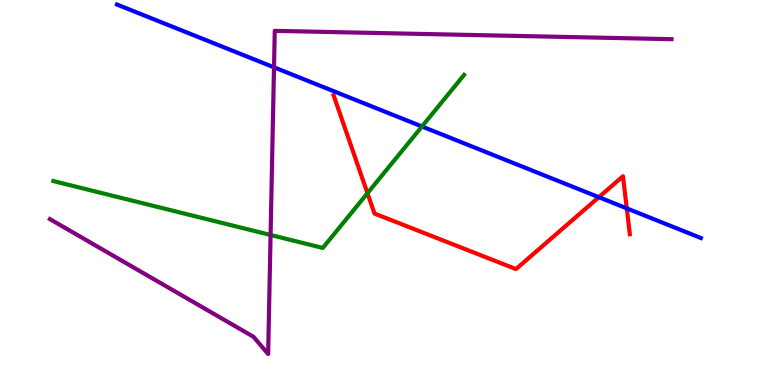[{'lines': ['blue', 'red'], 'intersections': [{'x': 7.73, 'y': 4.88}, {'x': 8.09, 'y': 4.59}]}, {'lines': ['green', 'red'], 'intersections': [{'x': 4.74, 'y': 4.98}]}, {'lines': ['purple', 'red'], 'intersections': []}, {'lines': ['blue', 'green'], 'intersections': [{'x': 5.44, 'y': 6.71}]}, {'lines': ['blue', 'purple'], 'intersections': [{'x': 3.54, 'y': 8.25}]}, {'lines': ['green', 'purple'], 'intersections': [{'x': 3.49, 'y': 3.9}]}]